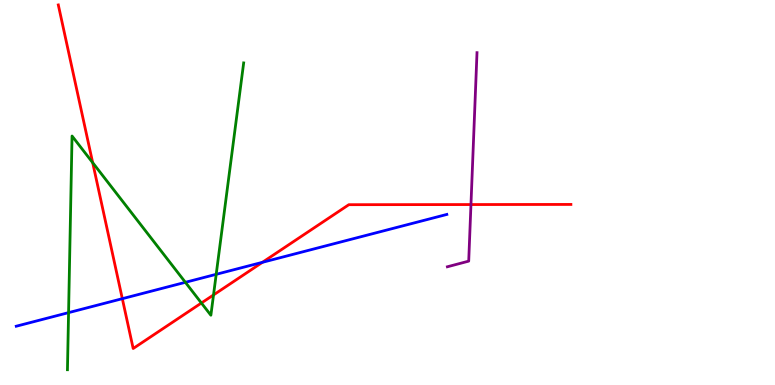[{'lines': ['blue', 'red'], 'intersections': [{'x': 1.58, 'y': 2.24}, {'x': 3.39, 'y': 3.19}]}, {'lines': ['green', 'red'], 'intersections': [{'x': 1.2, 'y': 5.78}, {'x': 2.6, 'y': 2.13}, {'x': 2.76, 'y': 2.34}]}, {'lines': ['purple', 'red'], 'intersections': [{'x': 6.08, 'y': 4.69}]}, {'lines': ['blue', 'green'], 'intersections': [{'x': 0.885, 'y': 1.88}, {'x': 2.39, 'y': 2.67}, {'x': 2.79, 'y': 2.87}]}, {'lines': ['blue', 'purple'], 'intersections': []}, {'lines': ['green', 'purple'], 'intersections': []}]